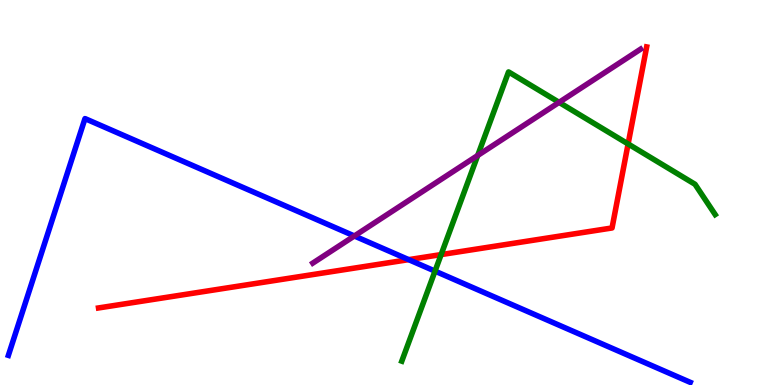[{'lines': ['blue', 'red'], 'intersections': [{'x': 5.27, 'y': 3.26}]}, {'lines': ['green', 'red'], 'intersections': [{'x': 5.69, 'y': 3.39}, {'x': 8.1, 'y': 6.26}]}, {'lines': ['purple', 'red'], 'intersections': []}, {'lines': ['blue', 'green'], 'intersections': [{'x': 5.61, 'y': 2.96}]}, {'lines': ['blue', 'purple'], 'intersections': [{'x': 4.57, 'y': 3.87}]}, {'lines': ['green', 'purple'], 'intersections': [{'x': 6.16, 'y': 5.96}, {'x': 7.21, 'y': 7.34}]}]